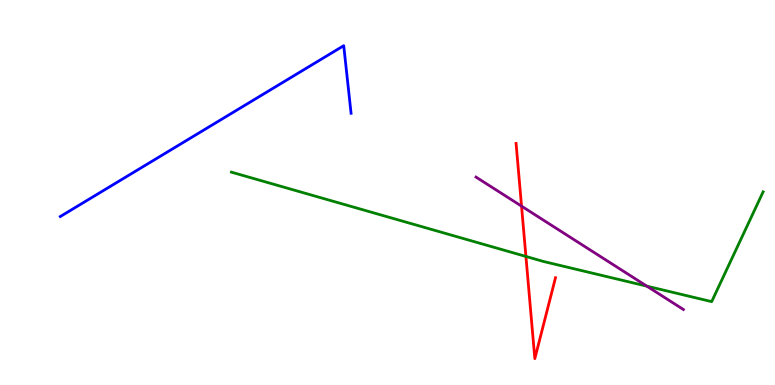[{'lines': ['blue', 'red'], 'intersections': []}, {'lines': ['green', 'red'], 'intersections': [{'x': 6.79, 'y': 3.34}]}, {'lines': ['purple', 'red'], 'intersections': [{'x': 6.73, 'y': 4.65}]}, {'lines': ['blue', 'green'], 'intersections': []}, {'lines': ['blue', 'purple'], 'intersections': []}, {'lines': ['green', 'purple'], 'intersections': [{'x': 8.35, 'y': 2.57}]}]